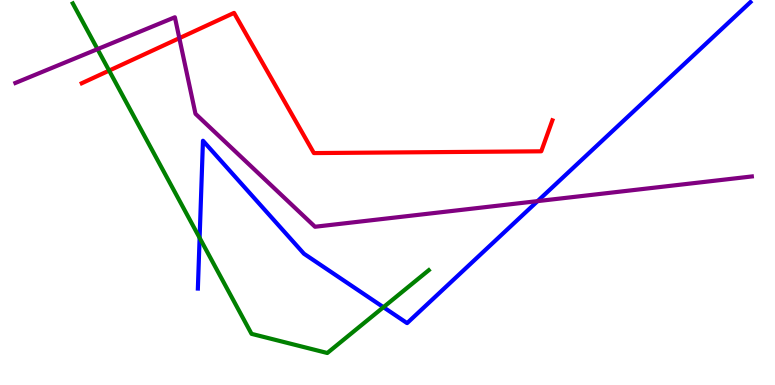[{'lines': ['blue', 'red'], 'intersections': []}, {'lines': ['green', 'red'], 'intersections': [{'x': 1.41, 'y': 8.17}]}, {'lines': ['purple', 'red'], 'intersections': [{'x': 2.31, 'y': 9.01}]}, {'lines': ['blue', 'green'], 'intersections': [{'x': 2.58, 'y': 3.82}, {'x': 4.95, 'y': 2.02}]}, {'lines': ['blue', 'purple'], 'intersections': [{'x': 6.94, 'y': 4.78}]}, {'lines': ['green', 'purple'], 'intersections': [{'x': 1.26, 'y': 8.72}]}]